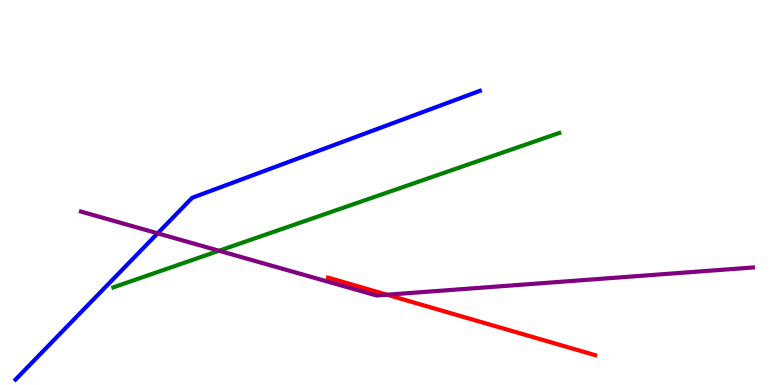[{'lines': ['blue', 'red'], 'intersections': []}, {'lines': ['green', 'red'], 'intersections': []}, {'lines': ['purple', 'red'], 'intersections': [{'x': 4.99, 'y': 2.34}]}, {'lines': ['blue', 'green'], 'intersections': []}, {'lines': ['blue', 'purple'], 'intersections': [{'x': 2.03, 'y': 3.94}]}, {'lines': ['green', 'purple'], 'intersections': [{'x': 2.83, 'y': 3.49}]}]